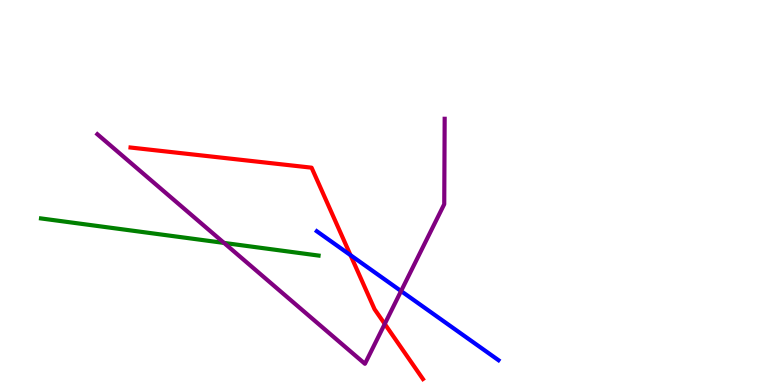[{'lines': ['blue', 'red'], 'intersections': [{'x': 4.52, 'y': 3.37}]}, {'lines': ['green', 'red'], 'intersections': []}, {'lines': ['purple', 'red'], 'intersections': [{'x': 4.96, 'y': 1.59}]}, {'lines': ['blue', 'green'], 'intersections': []}, {'lines': ['blue', 'purple'], 'intersections': [{'x': 5.18, 'y': 2.44}]}, {'lines': ['green', 'purple'], 'intersections': [{'x': 2.89, 'y': 3.69}]}]